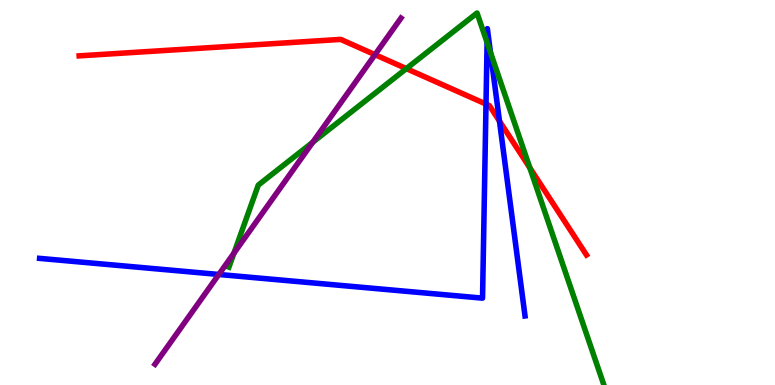[{'lines': ['blue', 'red'], 'intersections': [{'x': 6.27, 'y': 7.3}, {'x': 6.44, 'y': 6.85}]}, {'lines': ['green', 'red'], 'intersections': [{'x': 5.24, 'y': 8.22}, {'x': 6.84, 'y': 5.64}]}, {'lines': ['purple', 'red'], 'intersections': [{'x': 4.84, 'y': 8.58}]}, {'lines': ['blue', 'green'], 'intersections': [{'x': 6.29, 'y': 8.9}, {'x': 6.33, 'y': 8.64}]}, {'lines': ['blue', 'purple'], 'intersections': [{'x': 2.82, 'y': 2.87}]}, {'lines': ['green', 'purple'], 'intersections': [{'x': 3.02, 'y': 3.42}, {'x': 4.04, 'y': 6.31}]}]